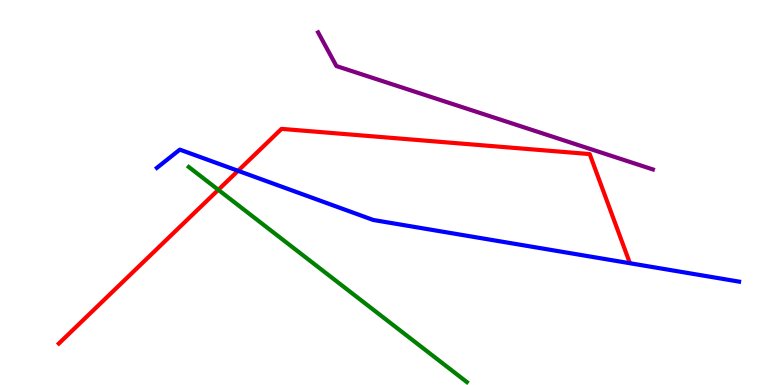[{'lines': ['blue', 'red'], 'intersections': [{'x': 3.07, 'y': 5.56}]}, {'lines': ['green', 'red'], 'intersections': [{'x': 2.82, 'y': 5.07}]}, {'lines': ['purple', 'red'], 'intersections': []}, {'lines': ['blue', 'green'], 'intersections': []}, {'lines': ['blue', 'purple'], 'intersections': []}, {'lines': ['green', 'purple'], 'intersections': []}]